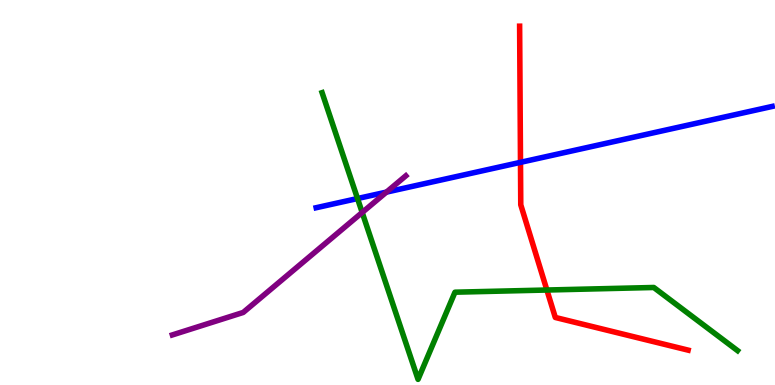[{'lines': ['blue', 'red'], 'intersections': [{'x': 6.72, 'y': 5.78}]}, {'lines': ['green', 'red'], 'intersections': [{'x': 7.06, 'y': 2.47}]}, {'lines': ['purple', 'red'], 'intersections': []}, {'lines': ['blue', 'green'], 'intersections': [{'x': 4.61, 'y': 4.84}]}, {'lines': ['blue', 'purple'], 'intersections': [{'x': 4.99, 'y': 5.01}]}, {'lines': ['green', 'purple'], 'intersections': [{'x': 4.67, 'y': 4.48}]}]